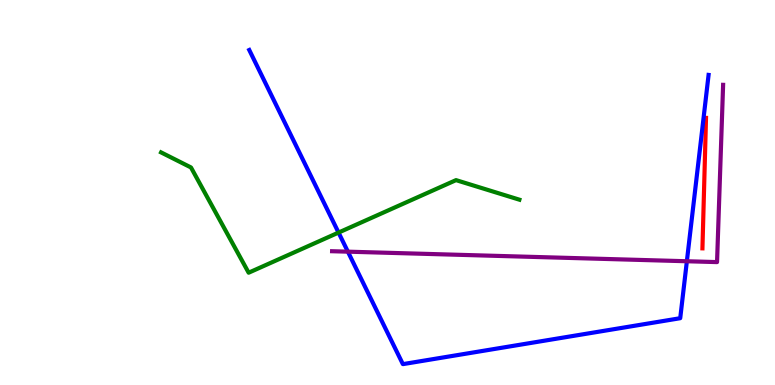[{'lines': ['blue', 'red'], 'intersections': []}, {'lines': ['green', 'red'], 'intersections': []}, {'lines': ['purple', 'red'], 'intersections': []}, {'lines': ['blue', 'green'], 'intersections': [{'x': 4.37, 'y': 3.96}]}, {'lines': ['blue', 'purple'], 'intersections': [{'x': 4.49, 'y': 3.46}, {'x': 8.86, 'y': 3.21}]}, {'lines': ['green', 'purple'], 'intersections': []}]